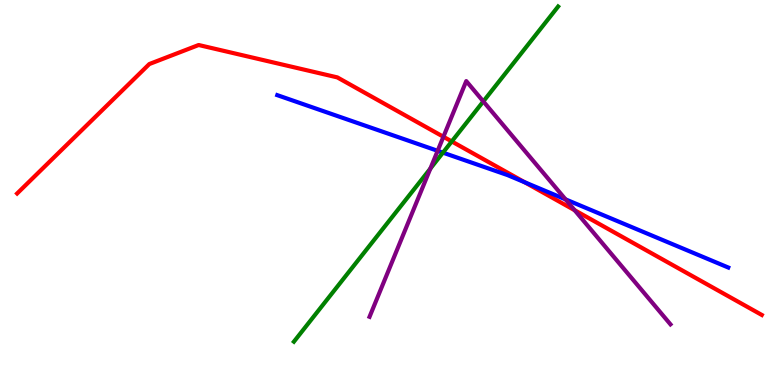[{'lines': ['blue', 'red'], 'intersections': [{'x': 6.77, 'y': 5.27}]}, {'lines': ['green', 'red'], 'intersections': [{'x': 5.83, 'y': 6.33}]}, {'lines': ['purple', 'red'], 'intersections': [{'x': 5.72, 'y': 6.45}, {'x': 7.41, 'y': 4.54}]}, {'lines': ['blue', 'green'], 'intersections': [{'x': 5.72, 'y': 6.04}]}, {'lines': ['blue', 'purple'], 'intersections': [{'x': 5.65, 'y': 6.08}, {'x': 7.3, 'y': 4.82}]}, {'lines': ['green', 'purple'], 'intersections': [{'x': 5.55, 'y': 5.62}, {'x': 6.24, 'y': 7.37}]}]